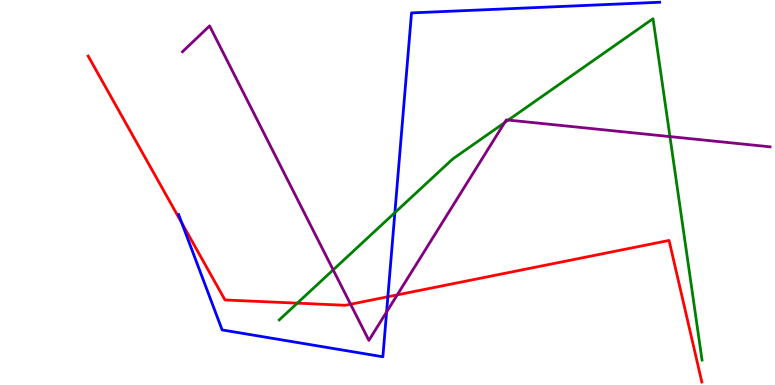[{'lines': ['blue', 'red'], 'intersections': [{'x': 2.35, 'y': 4.21}, {'x': 5.0, 'y': 2.29}]}, {'lines': ['green', 'red'], 'intersections': [{'x': 3.84, 'y': 2.13}]}, {'lines': ['purple', 'red'], 'intersections': [{'x': 4.52, 'y': 2.1}, {'x': 5.13, 'y': 2.34}]}, {'lines': ['blue', 'green'], 'intersections': [{'x': 5.1, 'y': 4.48}]}, {'lines': ['blue', 'purple'], 'intersections': [{'x': 4.99, 'y': 1.9}]}, {'lines': ['green', 'purple'], 'intersections': [{'x': 4.3, 'y': 2.99}, {'x': 6.51, 'y': 6.82}, {'x': 6.56, 'y': 6.88}, {'x': 8.64, 'y': 6.45}]}]